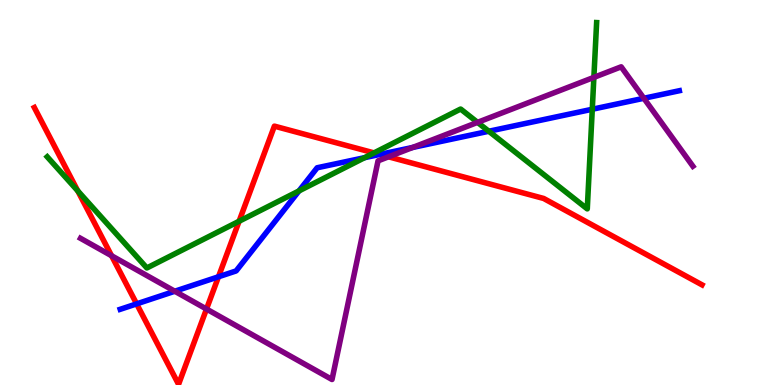[{'lines': ['blue', 'red'], 'intersections': [{'x': 1.76, 'y': 2.11}, {'x': 2.82, 'y': 2.81}, {'x': 4.9, 'y': 5.99}]}, {'lines': ['green', 'red'], 'intersections': [{'x': 1.0, 'y': 5.04}, {'x': 3.08, 'y': 4.25}, {'x': 4.83, 'y': 6.03}]}, {'lines': ['purple', 'red'], 'intersections': [{'x': 1.44, 'y': 3.36}, {'x': 2.66, 'y': 1.97}, {'x': 5.01, 'y': 5.93}]}, {'lines': ['blue', 'green'], 'intersections': [{'x': 3.86, 'y': 5.04}, {'x': 4.7, 'y': 5.9}, {'x': 6.31, 'y': 6.59}, {'x': 7.64, 'y': 7.16}]}, {'lines': ['blue', 'purple'], 'intersections': [{'x': 2.26, 'y': 2.44}, {'x': 5.33, 'y': 6.17}, {'x': 8.31, 'y': 7.45}]}, {'lines': ['green', 'purple'], 'intersections': [{'x': 6.16, 'y': 6.82}, {'x': 7.66, 'y': 7.99}]}]